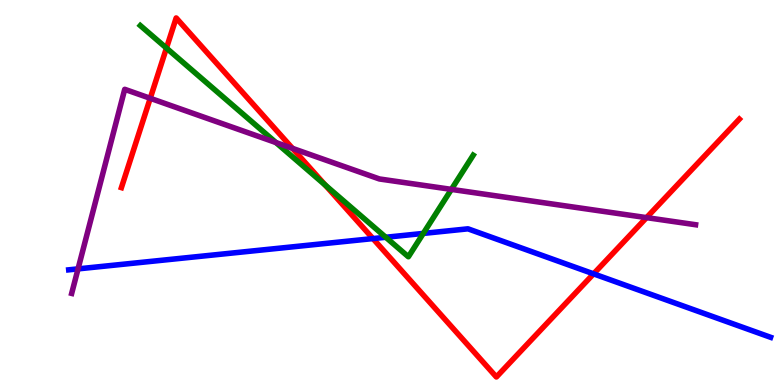[{'lines': ['blue', 'red'], 'intersections': [{'x': 4.81, 'y': 3.8}, {'x': 7.66, 'y': 2.89}]}, {'lines': ['green', 'red'], 'intersections': [{'x': 2.15, 'y': 8.75}, {'x': 4.2, 'y': 5.2}]}, {'lines': ['purple', 'red'], 'intersections': [{'x': 1.94, 'y': 7.45}, {'x': 3.77, 'y': 6.15}, {'x': 8.34, 'y': 4.35}]}, {'lines': ['blue', 'green'], 'intersections': [{'x': 4.98, 'y': 3.84}, {'x': 5.46, 'y': 3.94}]}, {'lines': ['blue', 'purple'], 'intersections': [{'x': 1.01, 'y': 3.02}]}, {'lines': ['green', 'purple'], 'intersections': [{'x': 3.56, 'y': 6.3}, {'x': 5.82, 'y': 5.08}]}]